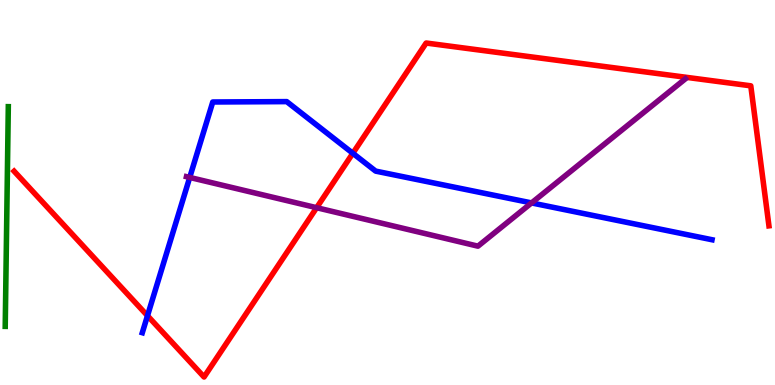[{'lines': ['blue', 'red'], 'intersections': [{'x': 1.9, 'y': 1.8}, {'x': 4.55, 'y': 6.02}]}, {'lines': ['green', 'red'], 'intersections': []}, {'lines': ['purple', 'red'], 'intersections': [{'x': 4.09, 'y': 4.61}]}, {'lines': ['blue', 'green'], 'intersections': []}, {'lines': ['blue', 'purple'], 'intersections': [{'x': 2.45, 'y': 5.39}, {'x': 6.86, 'y': 4.73}]}, {'lines': ['green', 'purple'], 'intersections': []}]